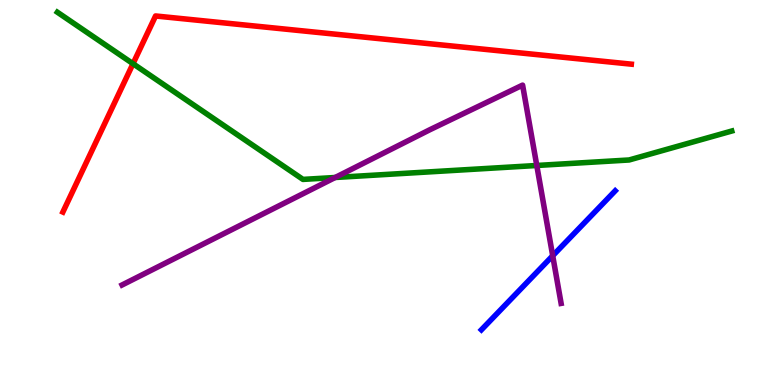[{'lines': ['blue', 'red'], 'intersections': []}, {'lines': ['green', 'red'], 'intersections': [{'x': 1.72, 'y': 8.35}]}, {'lines': ['purple', 'red'], 'intersections': []}, {'lines': ['blue', 'green'], 'intersections': []}, {'lines': ['blue', 'purple'], 'intersections': [{'x': 7.13, 'y': 3.36}]}, {'lines': ['green', 'purple'], 'intersections': [{'x': 4.32, 'y': 5.39}, {'x': 6.93, 'y': 5.7}]}]